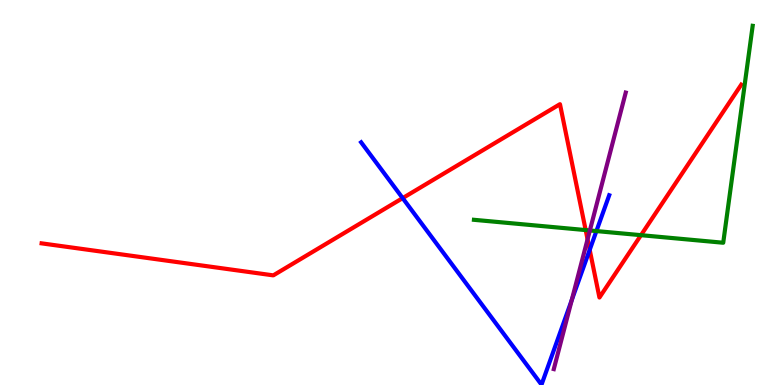[{'lines': ['blue', 'red'], 'intersections': [{'x': 5.2, 'y': 4.85}, {'x': 7.61, 'y': 3.51}]}, {'lines': ['green', 'red'], 'intersections': [{'x': 7.56, 'y': 4.02}, {'x': 8.27, 'y': 3.89}]}, {'lines': ['purple', 'red'], 'intersections': [{'x': 7.58, 'y': 3.78}]}, {'lines': ['blue', 'green'], 'intersections': [{'x': 7.7, 'y': 4.0}]}, {'lines': ['blue', 'purple'], 'intersections': [{'x': 7.38, 'y': 2.21}]}, {'lines': ['green', 'purple'], 'intersections': [{'x': 7.61, 'y': 4.01}]}]